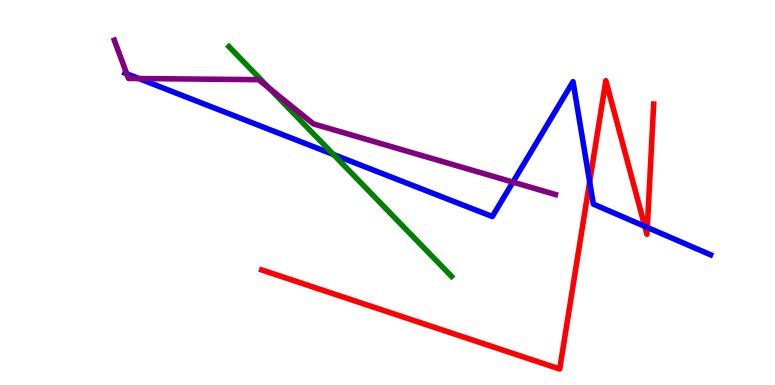[{'lines': ['blue', 'red'], 'intersections': [{'x': 7.61, 'y': 5.28}, {'x': 8.32, 'y': 4.12}, {'x': 8.35, 'y': 4.09}]}, {'lines': ['green', 'red'], 'intersections': []}, {'lines': ['purple', 'red'], 'intersections': []}, {'lines': ['blue', 'green'], 'intersections': [{'x': 4.3, 'y': 5.99}]}, {'lines': ['blue', 'purple'], 'intersections': [{'x': 1.64, 'y': 8.08}, {'x': 1.79, 'y': 7.96}, {'x': 6.62, 'y': 5.27}]}, {'lines': ['green', 'purple'], 'intersections': [{'x': 3.48, 'y': 7.7}]}]